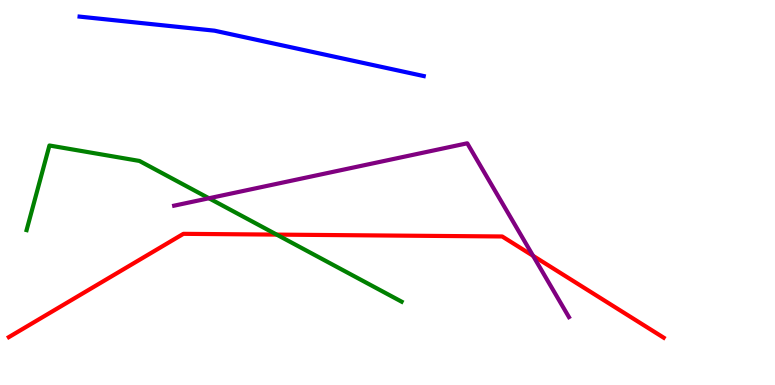[{'lines': ['blue', 'red'], 'intersections': []}, {'lines': ['green', 'red'], 'intersections': [{'x': 3.57, 'y': 3.91}]}, {'lines': ['purple', 'red'], 'intersections': [{'x': 6.88, 'y': 3.35}]}, {'lines': ['blue', 'green'], 'intersections': []}, {'lines': ['blue', 'purple'], 'intersections': []}, {'lines': ['green', 'purple'], 'intersections': [{'x': 2.7, 'y': 4.85}]}]